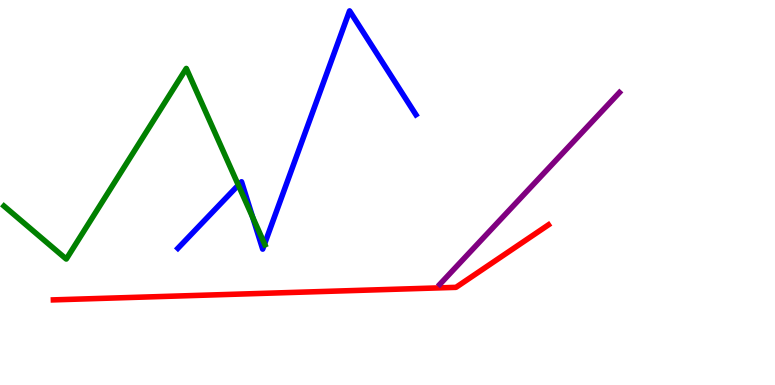[{'lines': ['blue', 'red'], 'intersections': []}, {'lines': ['green', 'red'], 'intersections': []}, {'lines': ['purple', 'red'], 'intersections': []}, {'lines': ['blue', 'green'], 'intersections': [{'x': 3.08, 'y': 5.19}, {'x': 3.26, 'y': 4.36}, {'x': 3.41, 'y': 3.66}]}, {'lines': ['blue', 'purple'], 'intersections': []}, {'lines': ['green', 'purple'], 'intersections': []}]